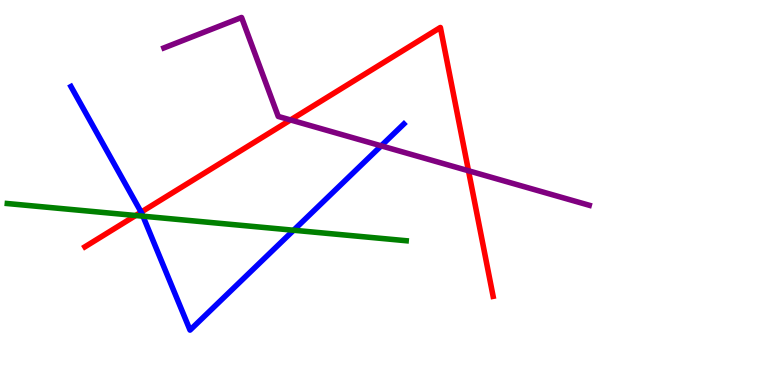[{'lines': ['blue', 'red'], 'intersections': [{'x': 1.82, 'y': 4.49}]}, {'lines': ['green', 'red'], 'intersections': [{'x': 1.75, 'y': 4.4}]}, {'lines': ['purple', 'red'], 'intersections': [{'x': 3.75, 'y': 6.88}, {'x': 6.05, 'y': 5.56}]}, {'lines': ['blue', 'green'], 'intersections': [{'x': 1.84, 'y': 4.38}, {'x': 3.79, 'y': 4.02}]}, {'lines': ['blue', 'purple'], 'intersections': [{'x': 4.92, 'y': 6.21}]}, {'lines': ['green', 'purple'], 'intersections': []}]